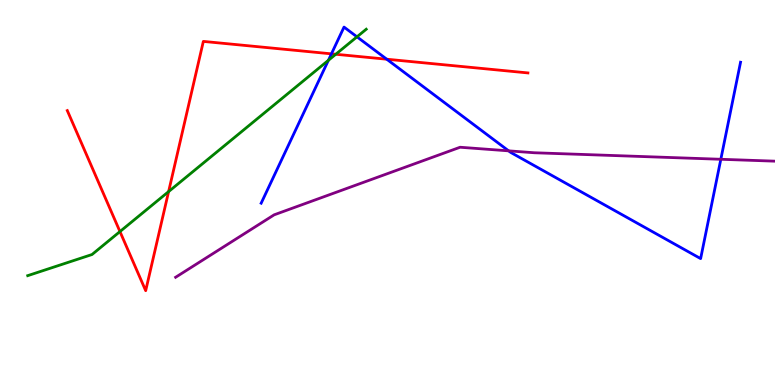[{'lines': ['blue', 'red'], 'intersections': [{'x': 4.28, 'y': 8.6}, {'x': 4.99, 'y': 8.46}]}, {'lines': ['green', 'red'], 'intersections': [{'x': 1.55, 'y': 3.99}, {'x': 2.18, 'y': 5.02}, {'x': 4.33, 'y': 8.59}]}, {'lines': ['purple', 'red'], 'intersections': []}, {'lines': ['blue', 'green'], 'intersections': [{'x': 4.24, 'y': 8.43}, {'x': 4.61, 'y': 9.04}]}, {'lines': ['blue', 'purple'], 'intersections': [{'x': 6.56, 'y': 6.08}, {'x': 9.3, 'y': 5.86}]}, {'lines': ['green', 'purple'], 'intersections': []}]